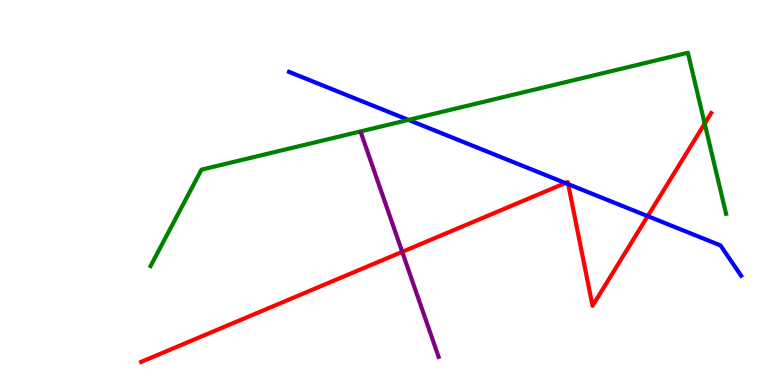[{'lines': ['blue', 'red'], 'intersections': [{'x': 7.3, 'y': 5.25}, {'x': 7.33, 'y': 5.22}, {'x': 8.36, 'y': 4.39}]}, {'lines': ['green', 'red'], 'intersections': [{'x': 9.09, 'y': 6.79}]}, {'lines': ['purple', 'red'], 'intersections': [{'x': 5.19, 'y': 3.46}]}, {'lines': ['blue', 'green'], 'intersections': [{'x': 5.27, 'y': 6.89}]}, {'lines': ['blue', 'purple'], 'intersections': []}, {'lines': ['green', 'purple'], 'intersections': []}]